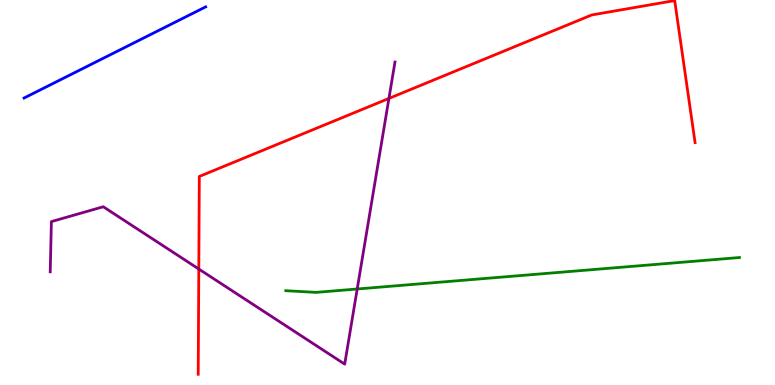[{'lines': ['blue', 'red'], 'intersections': []}, {'lines': ['green', 'red'], 'intersections': []}, {'lines': ['purple', 'red'], 'intersections': [{'x': 2.57, 'y': 3.01}, {'x': 5.02, 'y': 7.44}]}, {'lines': ['blue', 'green'], 'intersections': []}, {'lines': ['blue', 'purple'], 'intersections': []}, {'lines': ['green', 'purple'], 'intersections': [{'x': 4.61, 'y': 2.49}]}]